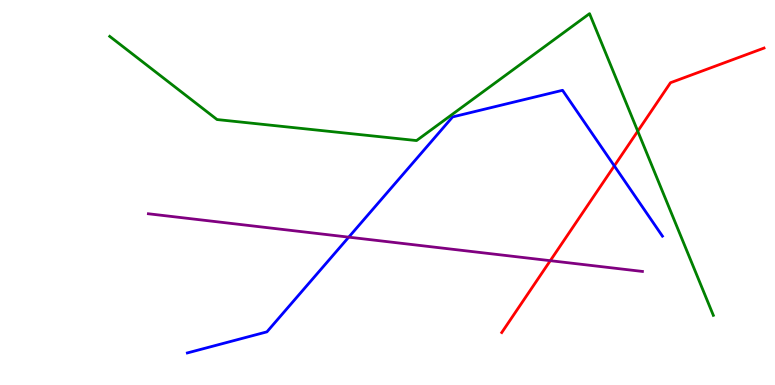[{'lines': ['blue', 'red'], 'intersections': [{'x': 7.93, 'y': 5.69}]}, {'lines': ['green', 'red'], 'intersections': [{'x': 8.23, 'y': 6.59}]}, {'lines': ['purple', 'red'], 'intersections': [{'x': 7.1, 'y': 3.23}]}, {'lines': ['blue', 'green'], 'intersections': []}, {'lines': ['blue', 'purple'], 'intersections': [{'x': 4.5, 'y': 3.84}]}, {'lines': ['green', 'purple'], 'intersections': []}]